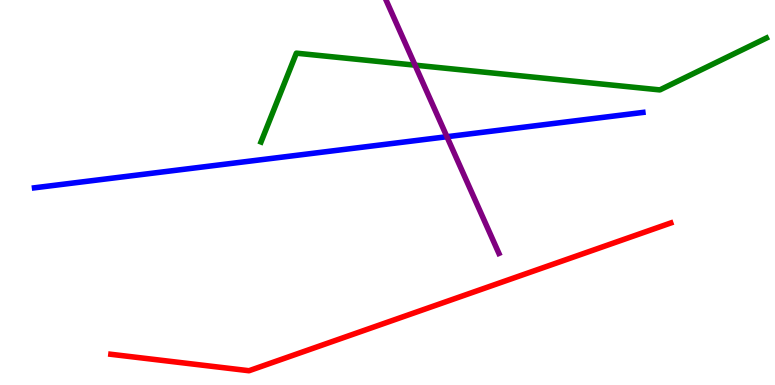[{'lines': ['blue', 'red'], 'intersections': []}, {'lines': ['green', 'red'], 'intersections': []}, {'lines': ['purple', 'red'], 'intersections': []}, {'lines': ['blue', 'green'], 'intersections': []}, {'lines': ['blue', 'purple'], 'intersections': [{'x': 5.77, 'y': 6.45}]}, {'lines': ['green', 'purple'], 'intersections': [{'x': 5.36, 'y': 8.31}]}]